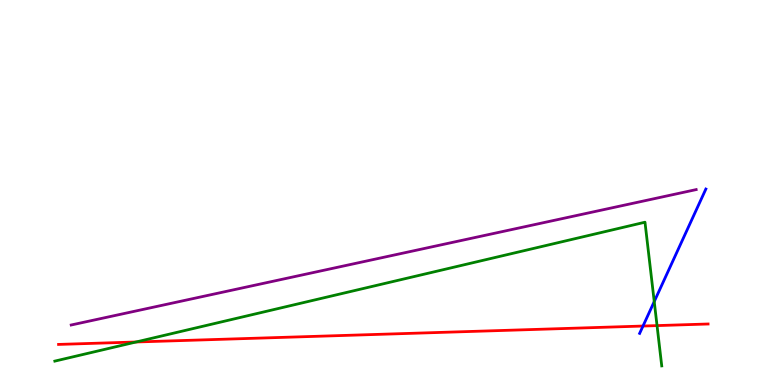[{'lines': ['blue', 'red'], 'intersections': [{'x': 8.3, 'y': 1.53}]}, {'lines': ['green', 'red'], 'intersections': [{'x': 1.76, 'y': 1.12}, {'x': 8.48, 'y': 1.54}]}, {'lines': ['purple', 'red'], 'intersections': []}, {'lines': ['blue', 'green'], 'intersections': [{'x': 8.44, 'y': 2.17}]}, {'lines': ['blue', 'purple'], 'intersections': []}, {'lines': ['green', 'purple'], 'intersections': []}]